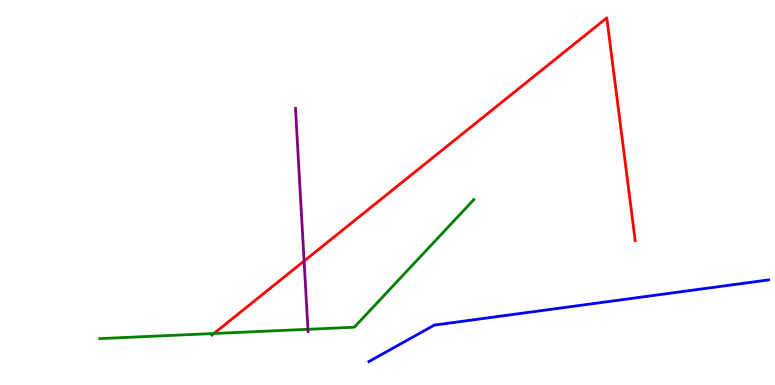[{'lines': ['blue', 'red'], 'intersections': []}, {'lines': ['green', 'red'], 'intersections': [{'x': 2.76, 'y': 1.34}]}, {'lines': ['purple', 'red'], 'intersections': [{'x': 3.92, 'y': 3.22}]}, {'lines': ['blue', 'green'], 'intersections': []}, {'lines': ['blue', 'purple'], 'intersections': []}, {'lines': ['green', 'purple'], 'intersections': [{'x': 3.97, 'y': 1.45}]}]